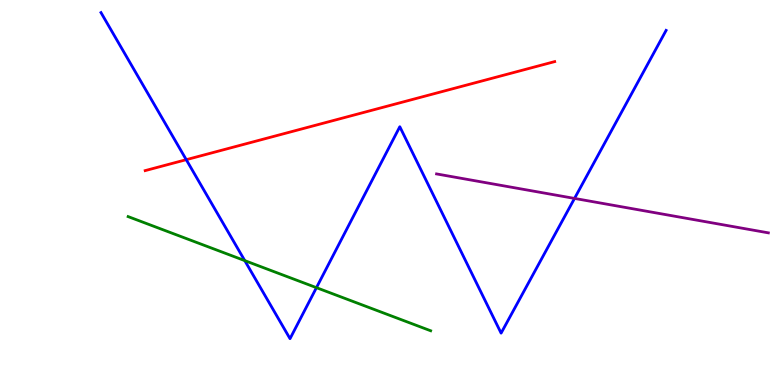[{'lines': ['blue', 'red'], 'intersections': [{'x': 2.4, 'y': 5.85}]}, {'lines': ['green', 'red'], 'intersections': []}, {'lines': ['purple', 'red'], 'intersections': []}, {'lines': ['blue', 'green'], 'intersections': [{'x': 3.16, 'y': 3.23}, {'x': 4.08, 'y': 2.53}]}, {'lines': ['blue', 'purple'], 'intersections': [{'x': 7.41, 'y': 4.85}]}, {'lines': ['green', 'purple'], 'intersections': []}]